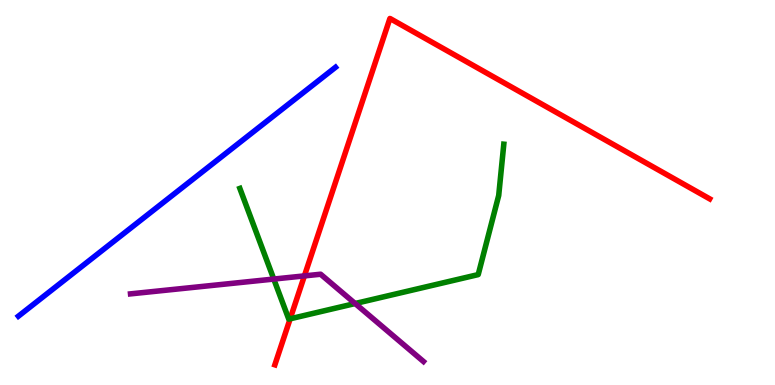[{'lines': ['blue', 'red'], 'intersections': []}, {'lines': ['green', 'red'], 'intersections': [{'x': 3.74, 'y': 1.72}]}, {'lines': ['purple', 'red'], 'intersections': [{'x': 3.93, 'y': 2.83}]}, {'lines': ['blue', 'green'], 'intersections': []}, {'lines': ['blue', 'purple'], 'intersections': []}, {'lines': ['green', 'purple'], 'intersections': [{'x': 3.53, 'y': 2.75}, {'x': 4.58, 'y': 2.12}]}]